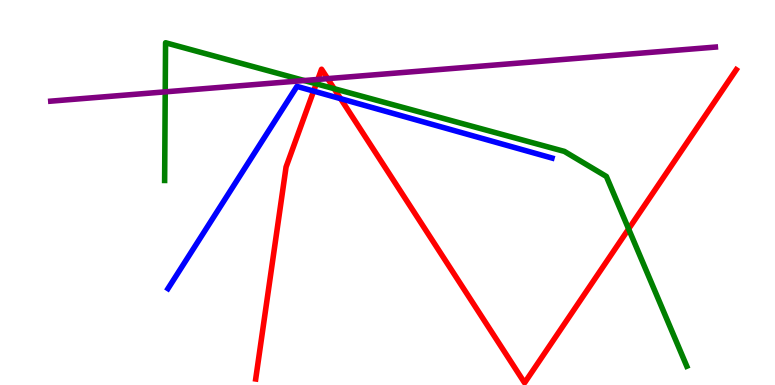[{'lines': ['blue', 'red'], 'intersections': [{'x': 4.05, 'y': 7.63}, {'x': 4.4, 'y': 7.44}]}, {'lines': ['green', 'red'], 'intersections': [{'x': 4.08, 'y': 7.82}, {'x': 4.31, 'y': 7.7}, {'x': 8.11, 'y': 4.05}]}, {'lines': ['purple', 'red'], 'intersections': [{'x': 4.1, 'y': 7.94}, {'x': 4.23, 'y': 7.96}]}, {'lines': ['blue', 'green'], 'intersections': []}, {'lines': ['blue', 'purple'], 'intersections': []}, {'lines': ['green', 'purple'], 'intersections': [{'x': 2.13, 'y': 7.61}, {'x': 3.93, 'y': 7.91}]}]